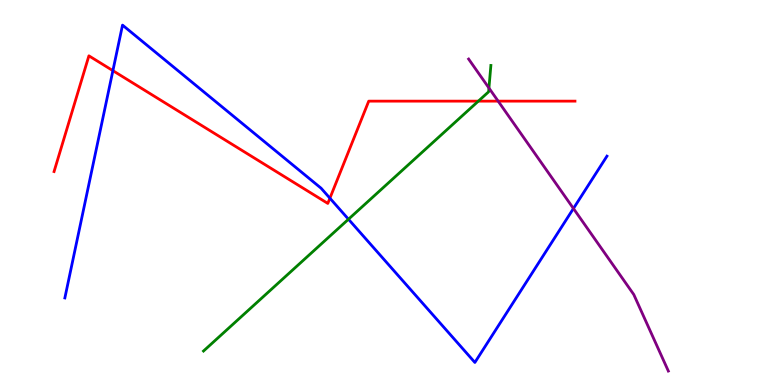[{'lines': ['blue', 'red'], 'intersections': [{'x': 1.46, 'y': 8.16}, {'x': 4.26, 'y': 4.85}]}, {'lines': ['green', 'red'], 'intersections': [{'x': 6.17, 'y': 7.37}]}, {'lines': ['purple', 'red'], 'intersections': [{'x': 6.43, 'y': 7.37}]}, {'lines': ['blue', 'green'], 'intersections': [{'x': 4.5, 'y': 4.31}]}, {'lines': ['blue', 'purple'], 'intersections': [{'x': 7.4, 'y': 4.58}]}, {'lines': ['green', 'purple'], 'intersections': [{'x': 6.31, 'y': 7.71}]}]